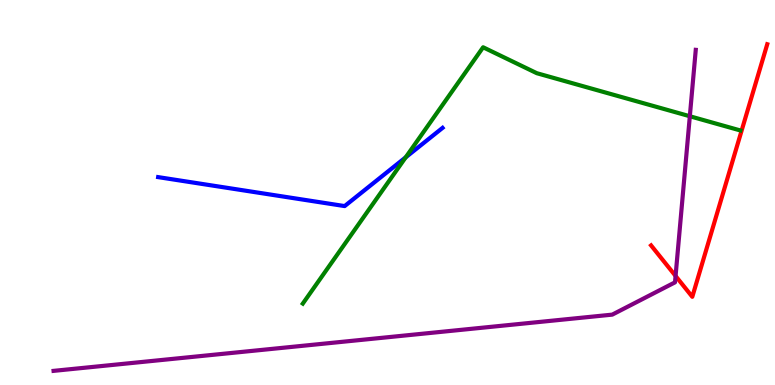[{'lines': ['blue', 'red'], 'intersections': []}, {'lines': ['green', 'red'], 'intersections': []}, {'lines': ['purple', 'red'], 'intersections': [{'x': 8.72, 'y': 2.83}]}, {'lines': ['blue', 'green'], 'intersections': [{'x': 5.23, 'y': 5.91}]}, {'lines': ['blue', 'purple'], 'intersections': []}, {'lines': ['green', 'purple'], 'intersections': [{'x': 8.9, 'y': 6.98}]}]